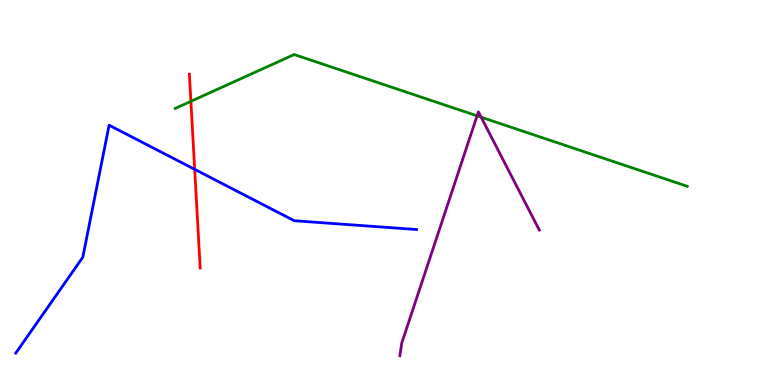[{'lines': ['blue', 'red'], 'intersections': [{'x': 2.51, 'y': 5.6}]}, {'lines': ['green', 'red'], 'intersections': [{'x': 2.46, 'y': 7.37}]}, {'lines': ['purple', 'red'], 'intersections': []}, {'lines': ['blue', 'green'], 'intersections': []}, {'lines': ['blue', 'purple'], 'intersections': []}, {'lines': ['green', 'purple'], 'intersections': [{'x': 6.16, 'y': 6.99}, {'x': 6.21, 'y': 6.96}]}]